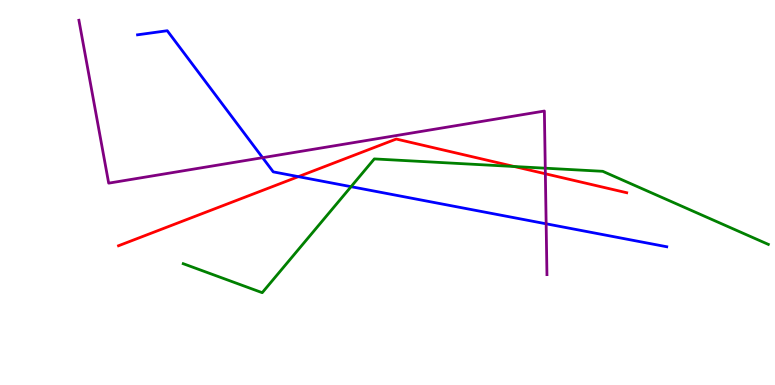[{'lines': ['blue', 'red'], 'intersections': [{'x': 3.85, 'y': 5.41}]}, {'lines': ['green', 'red'], 'intersections': [{'x': 6.63, 'y': 5.68}]}, {'lines': ['purple', 'red'], 'intersections': [{'x': 7.04, 'y': 5.49}]}, {'lines': ['blue', 'green'], 'intersections': [{'x': 4.53, 'y': 5.15}]}, {'lines': ['blue', 'purple'], 'intersections': [{'x': 3.39, 'y': 5.9}, {'x': 7.05, 'y': 4.19}]}, {'lines': ['green', 'purple'], 'intersections': [{'x': 7.04, 'y': 5.63}]}]